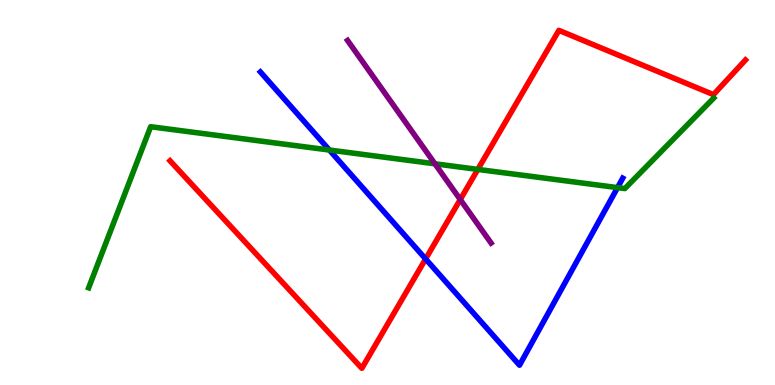[{'lines': ['blue', 'red'], 'intersections': [{'x': 5.49, 'y': 3.27}]}, {'lines': ['green', 'red'], 'intersections': [{'x': 6.17, 'y': 5.6}]}, {'lines': ['purple', 'red'], 'intersections': [{'x': 5.94, 'y': 4.82}]}, {'lines': ['blue', 'green'], 'intersections': [{'x': 4.25, 'y': 6.1}, {'x': 7.97, 'y': 5.13}]}, {'lines': ['blue', 'purple'], 'intersections': []}, {'lines': ['green', 'purple'], 'intersections': [{'x': 5.61, 'y': 5.75}]}]